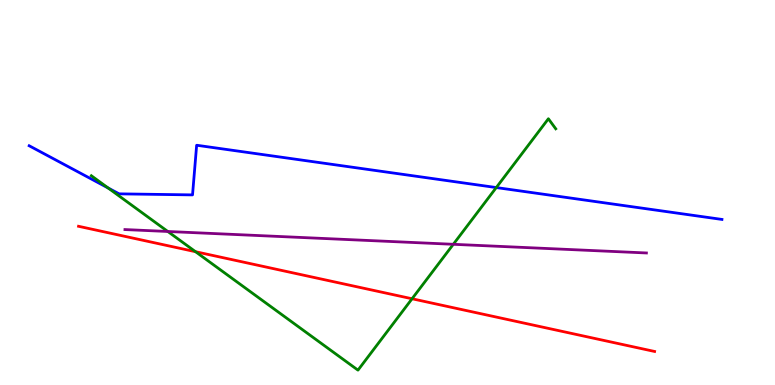[{'lines': ['blue', 'red'], 'intersections': []}, {'lines': ['green', 'red'], 'intersections': [{'x': 2.52, 'y': 3.46}, {'x': 5.32, 'y': 2.24}]}, {'lines': ['purple', 'red'], 'intersections': []}, {'lines': ['blue', 'green'], 'intersections': [{'x': 1.4, 'y': 5.12}, {'x': 6.4, 'y': 5.13}]}, {'lines': ['blue', 'purple'], 'intersections': []}, {'lines': ['green', 'purple'], 'intersections': [{'x': 2.17, 'y': 3.99}, {'x': 5.85, 'y': 3.65}]}]